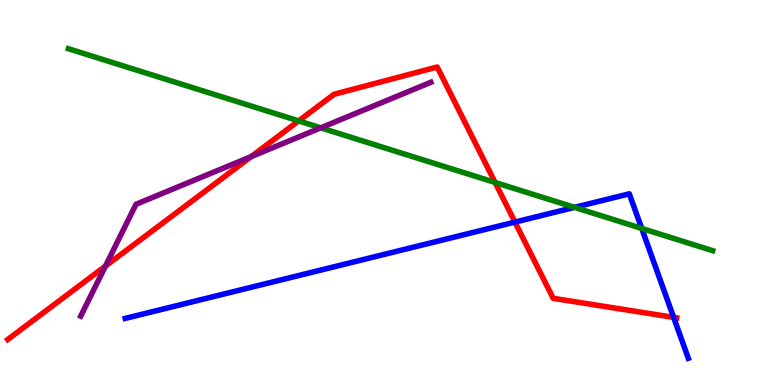[{'lines': ['blue', 'red'], 'intersections': [{'x': 6.64, 'y': 4.23}, {'x': 8.69, 'y': 1.76}]}, {'lines': ['green', 'red'], 'intersections': [{'x': 3.85, 'y': 6.86}, {'x': 6.39, 'y': 5.26}]}, {'lines': ['purple', 'red'], 'intersections': [{'x': 1.36, 'y': 3.09}, {'x': 3.24, 'y': 5.93}]}, {'lines': ['blue', 'green'], 'intersections': [{'x': 7.41, 'y': 4.61}, {'x': 8.28, 'y': 4.07}]}, {'lines': ['blue', 'purple'], 'intersections': []}, {'lines': ['green', 'purple'], 'intersections': [{'x': 4.14, 'y': 6.68}]}]